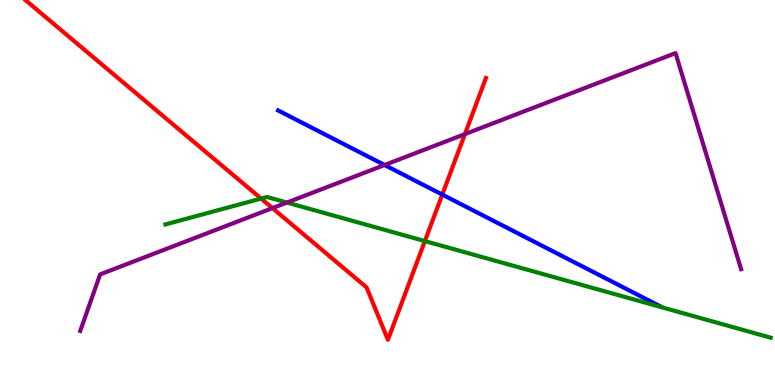[{'lines': ['blue', 'red'], 'intersections': [{'x': 5.71, 'y': 4.95}]}, {'lines': ['green', 'red'], 'intersections': [{'x': 3.37, 'y': 4.84}, {'x': 5.48, 'y': 3.74}]}, {'lines': ['purple', 'red'], 'intersections': [{'x': 3.52, 'y': 4.59}, {'x': 6.0, 'y': 6.52}]}, {'lines': ['blue', 'green'], 'intersections': []}, {'lines': ['blue', 'purple'], 'intersections': [{'x': 4.96, 'y': 5.71}]}, {'lines': ['green', 'purple'], 'intersections': [{'x': 3.7, 'y': 4.74}]}]